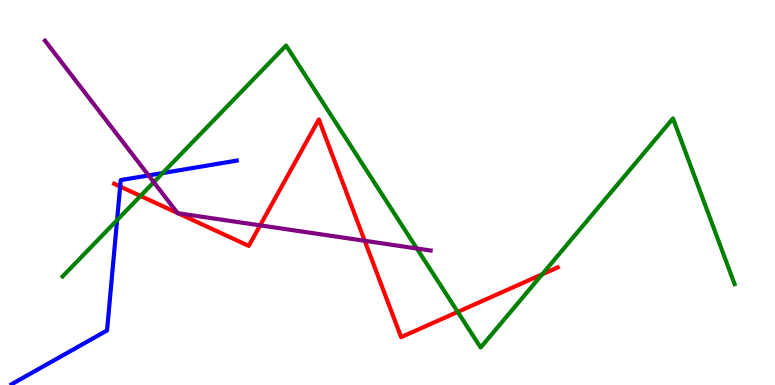[{'lines': ['blue', 'red'], 'intersections': [{'x': 1.55, 'y': 5.16}]}, {'lines': ['green', 'red'], 'intersections': [{'x': 1.81, 'y': 4.91}, {'x': 5.91, 'y': 1.9}, {'x': 6.99, 'y': 2.87}]}, {'lines': ['purple', 'red'], 'intersections': [{'x': 2.29, 'y': 4.47}, {'x': 2.3, 'y': 4.46}, {'x': 3.36, 'y': 4.15}, {'x': 4.71, 'y': 3.75}]}, {'lines': ['blue', 'green'], 'intersections': [{'x': 1.51, 'y': 4.28}, {'x': 2.1, 'y': 5.5}]}, {'lines': ['blue', 'purple'], 'intersections': [{'x': 1.92, 'y': 5.44}]}, {'lines': ['green', 'purple'], 'intersections': [{'x': 1.98, 'y': 5.27}, {'x': 5.38, 'y': 3.55}]}]